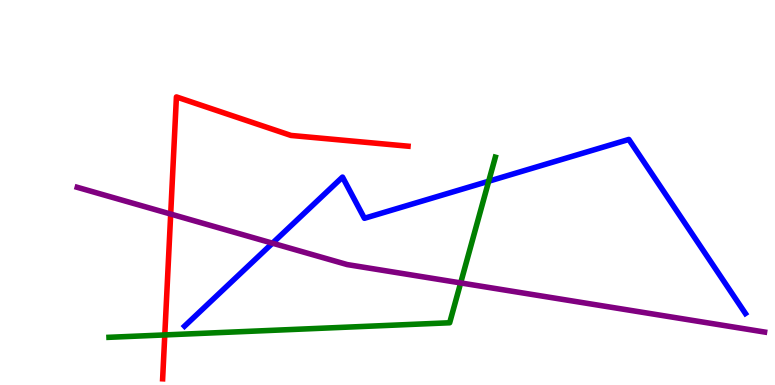[{'lines': ['blue', 'red'], 'intersections': []}, {'lines': ['green', 'red'], 'intersections': [{'x': 2.13, 'y': 1.3}]}, {'lines': ['purple', 'red'], 'intersections': [{'x': 2.2, 'y': 4.44}]}, {'lines': ['blue', 'green'], 'intersections': [{'x': 6.31, 'y': 5.29}]}, {'lines': ['blue', 'purple'], 'intersections': [{'x': 3.52, 'y': 3.68}]}, {'lines': ['green', 'purple'], 'intersections': [{'x': 5.94, 'y': 2.65}]}]